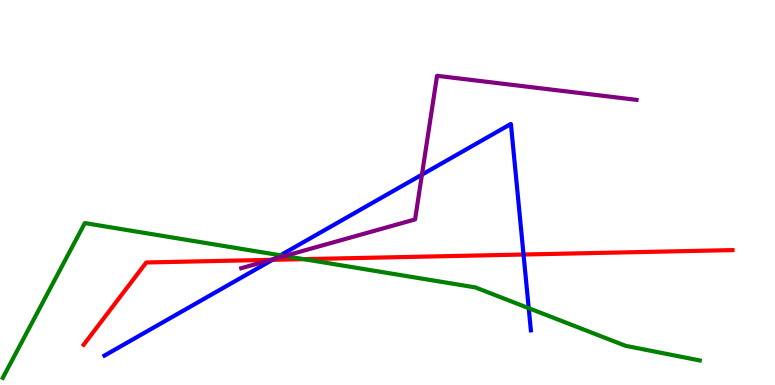[{'lines': ['blue', 'red'], 'intersections': [{'x': 3.52, 'y': 3.25}, {'x': 6.76, 'y': 3.39}]}, {'lines': ['green', 'red'], 'intersections': [{'x': 3.92, 'y': 3.27}]}, {'lines': ['purple', 'red'], 'intersections': [{'x': 3.5, 'y': 3.25}]}, {'lines': ['blue', 'green'], 'intersections': [{'x': 3.62, 'y': 3.37}, {'x': 6.82, 'y': 2.0}]}, {'lines': ['blue', 'purple'], 'intersections': [{'x': 3.53, 'y': 3.27}, {'x': 5.44, 'y': 5.46}]}, {'lines': ['green', 'purple'], 'intersections': [{'x': 3.67, 'y': 3.35}]}]